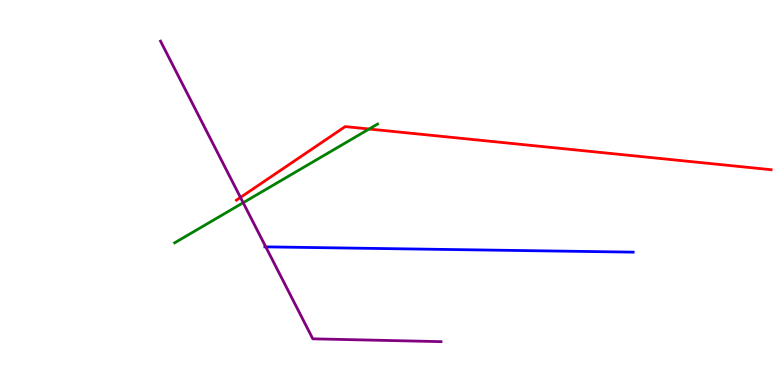[{'lines': ['blue', 'red'], 'intersections': []}, {'lines': ['green', 'red'], 'intersections': [{'x': 4.76, 'y': 6.65}]}, {'lines': ['purple', 'red'], 'intersections': [{'x': 3.1, 'y': 4.87}]}, {'lines': ['blue', 'green'], 'intersections': []}, {'lines': ['blue', 'purple'], 'intersections': [{'x': 3.43, 'y': 3.59}]}, {'lines': ['green', 'purple'], 'intersections': [{'x': 3.14, 'y': 4.73}]}]